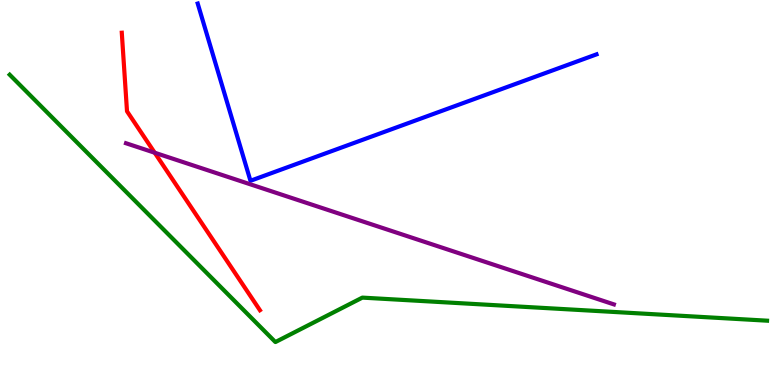[{'lines': ['blue', 'red'], 'intersections': []}, {'lines': ['green', 'red'], 'intersections': []}, {'lines': ['purple', 'red'], 'intersections': [{'x': 2.0, 'y': 6.03}]}, {'lines': ['blue', 'green'], 'intersections': []}, {'lines': ['blue', 'purple'], 'intersections': []}, {'lines': ['green', 'purple'], 'intersections': []}]